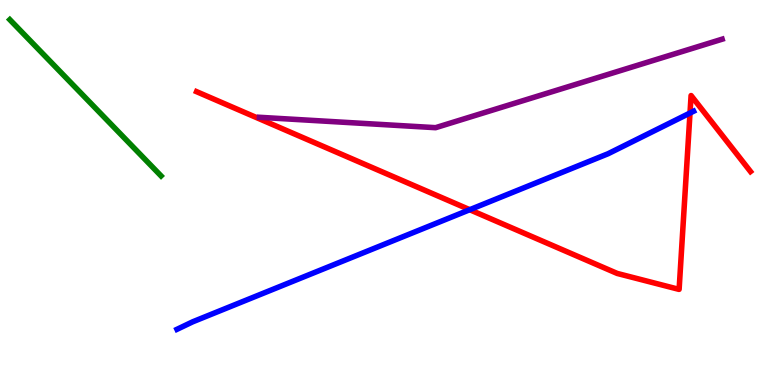[{'lines': ['blue', 'red'], 'intersections': [{'x': 6.06, 'y': 4.55}, {'x': 8.9, 'y': 7.06}]}, {'lines': ['green', 'red'], 'intersections': []}, {'lines': ['purple', 'red'], 'intersections': []}, {'lines': ['blue', 'green'], 'intersections': []}, {'lines': ['blue', 'purple'], 'intersections': []}, {'lines': ['green', 'purple'], 'intersections': []}]